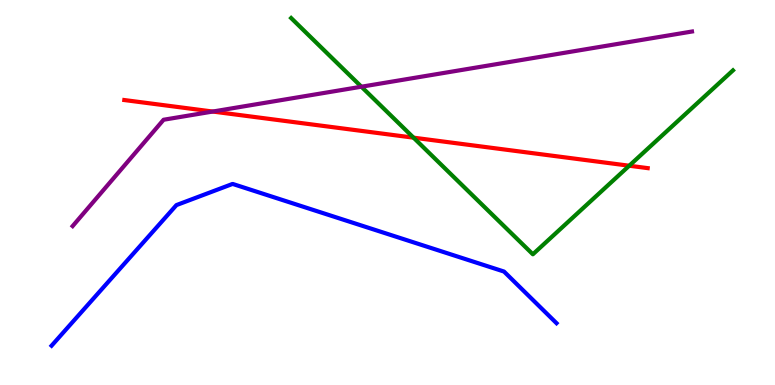[{'lines': ['blue', 'red'], 'intersections': []}, {'lines': ['green', 'red'], 'intersections': [{'x': 5.34, 'y': 6.42}, {'x': 8.12, 'y': 5.7}]}, {'lines': ['purple', 'red'], 'intersections': [{'x': 2.74, 'y': 7.1}]}, {'lines': ['blue', 'green'], 'intersections': []}, {'lines': ['blue', 'purple'], 'intersections': []}, {'lines': ['green', 'purple'], 'intersections': [{'x': 4.66, 'y': 7.75}]}]